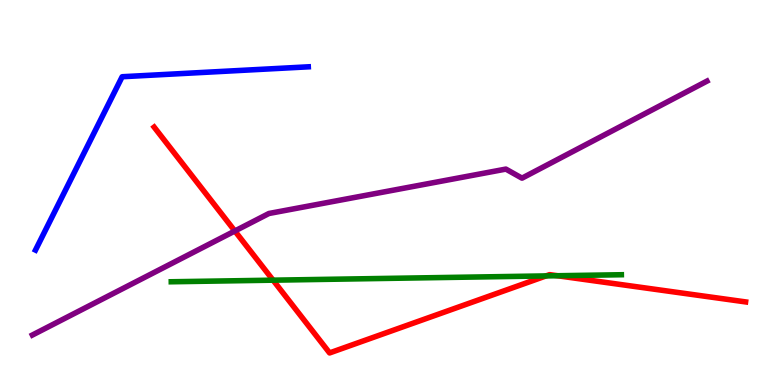[{'lines': ['blue', 'red'], 'intersections': []}, {'lines': ['green', 'red'], 'intersections': [{'x': 3.52, 'y': 2.72}, {'x': 7.05, 'y': 2.83}, {'x': 7.19, 'y': 2.84}]}, {'lines': ['purple', 'red'], 'intersections': [{'x': 3.03, 'y': 4.0}]}, {'lines': ['blue', 'green'], 'intersections': []}, {'lines': ['blue', 'purple'], 'intersections': []}, {'lines': ['green', 'purple'], 'intersections': []}]